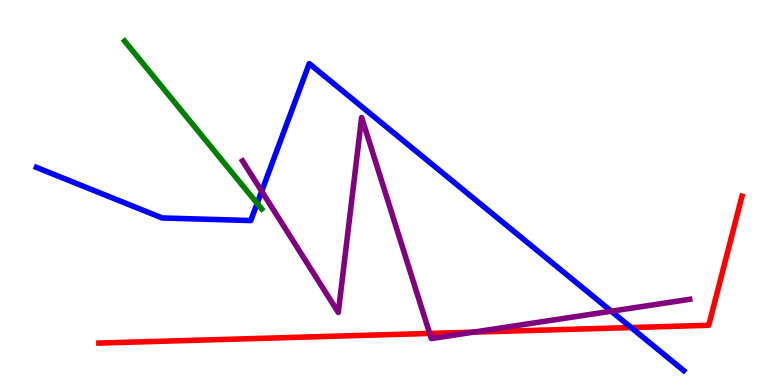[{'lines': ['blue', 'red'], 'intersections': [{'x': 8.14, 'y': 1.49}]}, {'lines': ['green', 'red'], 'intersections': []}, {'lines': ['purple', 'red'], 'intersections': [{'x': 5.54, 'y': 1.34}, {'x': 6.11, 'y': 1.37}]}, {'lines': ['blue', 'green'], 'intersections': [{'x': 3.32, 'y': 4.72}]}, {'lines': ['blue', 'purple'], 'intersections': [{'x': 3.38, 'y': 5.03}, {'x': 7.89, 'y': 1.92}]}, {'lines': ['green', 'purple'], 'intersections': []}]